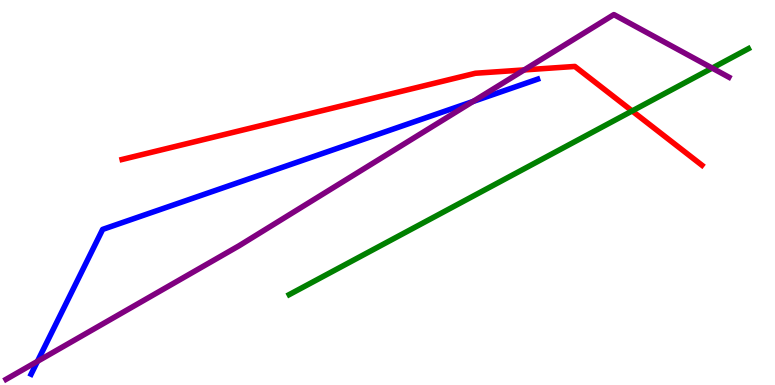[{'lines': ['blue', 'red'], 'intersections': []}, {'lines': ['green', 'red'], 'intersections': [{'x': 8.16, 'y': 7.12}]}, {'lines': ['purple', 'red'], 'intersections': [{'x': 6.76, 'y': 8.18}]}, {'lines': ['blue', 'green'], 'intersections': []}, {'lines': ['blue', 'purple'], 'intersections': [{'x': 0.483, 'y': 0.615}, {'x': 6.1, 'y': 7.36}]}, {'lines': ['green', 'purple'], 'intersections': [{'x': 9.19, 'y': 8.23}]}]